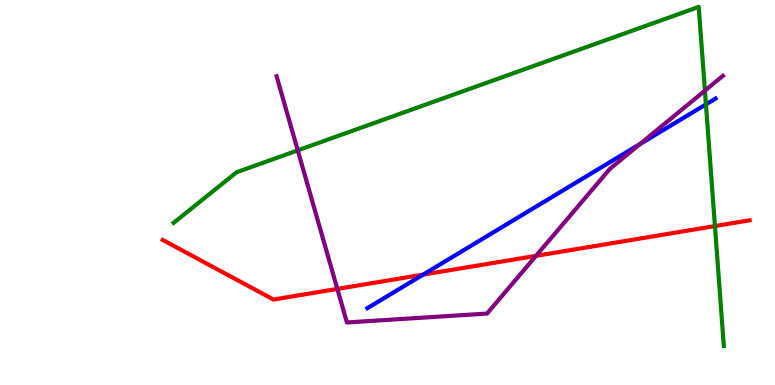[{'lines': ['blue', 'red'], 'intersections': [{'x': 5.46, 'y': 2.87}]}, {'lines': ['green', 'red'], 'intersections': [{'x': 9.23, 'y': 4.13}]}, {'lines': ['purple', 'red'], 'intersections': [{'x': 4.35, 'y': 2.5}, {'x': 6.92, 'y': 3.35}]}, {'lines': ['blue', 'green'], 'intersections': [{'x': 9.11, 'y': 7.29}]}, {'lines': ['blue', 'purple'], 'intersections': [{'x': 8.26, 'y': 6.26}]}, {'lines': ['green', 'purple'], 'intersections': [{'x': 3.84, 'y': 6.09}, {'x': 9.1, 'y': 7.65}]}]